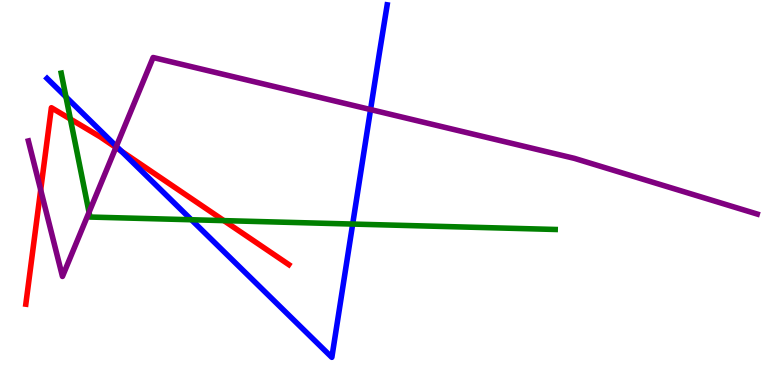[{'lines': ['blue', 'red'], 'intersections': [{'x': 1.56, 'y': 6.07}]}, {'lines': ['green', 'red'], 'intersections': [{'x': 0.908, 'y': 6.91}, {'x': 2.89, 'y': 4.27}]}, {'lines': ['purple', 'red'], 'intersections': [{'x': 0.525, 'y': 5.07}, {'x': 1.5, 'y': 6.17}]}, {'lines': ['blue', 'green'], 'intersections': [{'x': 0.851, 'y': 7.48}, {'x': 2.47, 'y': 4.29}, {'x': 4.55, 'y': 4.18}]}, {'lines': ['blue', 'purple'], 'intersections': [{'x': 1.5, 'y': 6.2}, {'x': 4.78, 'y': 7.15}]}, {'lines': ['green', 'purple'], 'intersections': [{'x': 1.15, 'y': 4.49}]}]